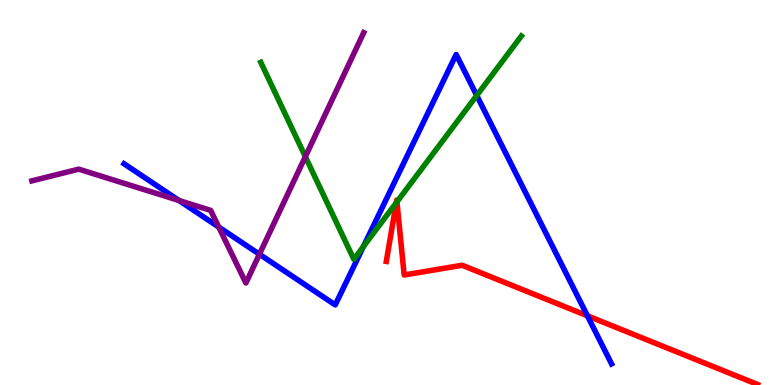[{'lines': ['blue', 'red'], 'intersections': [{'x': 7.58, 'y': 1.8}]}, {'lines': ['green', 'red'], 'intersections': [{'x': 5.11, 'y': 4.73}, {'x': 5.12, 'y': 4.76}]}, {'lines': ['purple', 'red'], 'intersections': []}, {'lines': ['blue', 'green'], 'intersections': [{'x': 4.69, 'y': 3.6}, {'x': 6.15, 'y': 7.52}]}, {'lines': ['blue', 'purple'], 'intersections': [{'x': 2.31, 'y': 4.79}, {'x': 2.82, 'y': 4.1}, {'x': 3.35, 'y': 3.4}]}, {'lines': ['green', 'purple'], 'intersections': [{'x': 3.94, 'y': 5.93}]}]